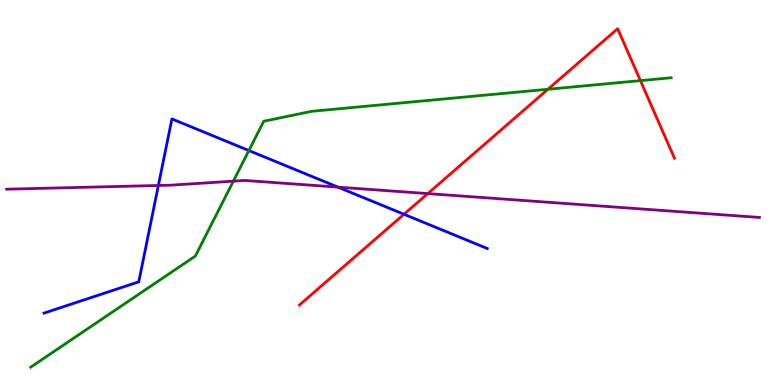[{'lines': ['blue', 'red'], 'intersections': [{'x': 5.21, 'y': 4.43}]}, {'lines': ['green', 'red'], 'intersections': [{'x': 7.07, 'y': 7.68}, {'x': 8.26, 'y': 7.91}]}, {'lines': ['purple', 'red'], 'intersections': [{'x': 5.52, 'y': 4.97}]}, {'lines': ['blue', 'green'], 'intersections': [{'x': 3.21, 'y': 6.09}]}, {'lines': ['blue', 'purple'], 'intersections': [{'x': 2.04, 'y': 5.18}, {'x': 4.36, 'y': 5.14}]}, {'lines': ['green', 'purple'], 'intersections': [{'x': 3.01, 'y': 5.29}]}]